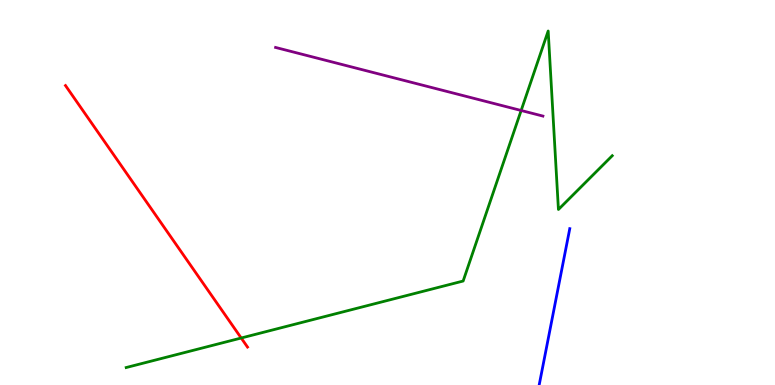[{'lines': ['blue', 'red'], 'intersections': []}, {'lines': ['green', 'red'], 'intersections': [{'x': 3.11, 'y': 1.22}]}, {'lines': ['purple', 'red'], 'intersections': []}, {'lines': ['blue', 'green'], 'intersections': []}, {'lines': ['blue', 'purple'], 'intersections': []}, {'lines': ['green', 'purple'], 'intersections': [{'x': 6.72, 'y': 7.13}]}]